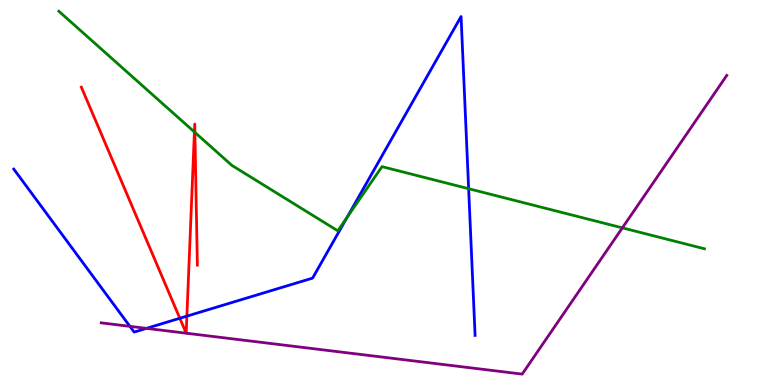[{'lines': ['blue', 'red'], 'intersections': [{'x': 2.32, 'y': 1.73}, {'x': 2.41, 'y': 1.79}]}, {'lines': ['green', 'red'], 'intersections': [{'x': 2.51, 'y': 6.57}, {'x': 2.51, 'y': 6.56}]}, {'lines': ['purple', 'red'], 'intersections': []}, {'lines': ['blue', 'green'], 'intersections': [{'x': 4.48, 'y': 4.36}, {'x': 6.05, 'y': 5.1}]}, {'lines': ['blue', 'purple'], 'intersections': [{'x': 1.68, 'y': 1.52}, {'x': 1.89, 'y': 1.47}]}, {'lines': ['green', 'purple'], 'intersections': [{'x': 8.03, 'y': 4.08}]}]